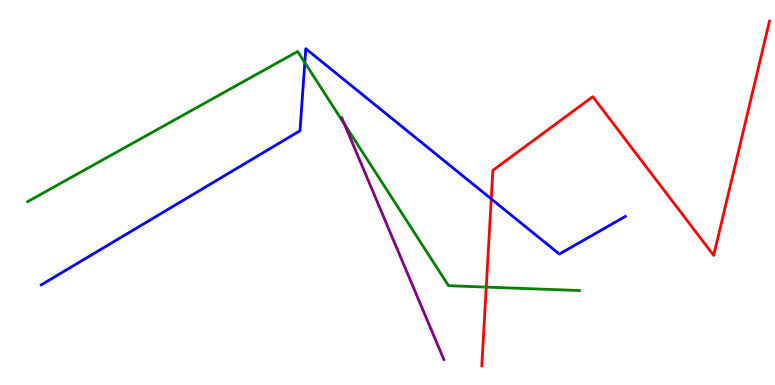[{'lines': ['blue', 'red'], 'intersections': [{'x': 6.34, 'y': 4.83}]}, {'lines': ['green', 'red'], 'intersections': [{'x': 6.27, 'y': 2.54}]}, {'lines': ['purple', 'red'], 'intersections': []}, {'lines': ['blue', 'green'], 'intersections': [{'x': 3.93, 'y': 8.37}]}, {'lines': ['blue', 'purple'], 'intersections': []}, {'lines': ['green', 'purple'], 'intersections': [{'x': 4.45, 'y': 6.77}]}]